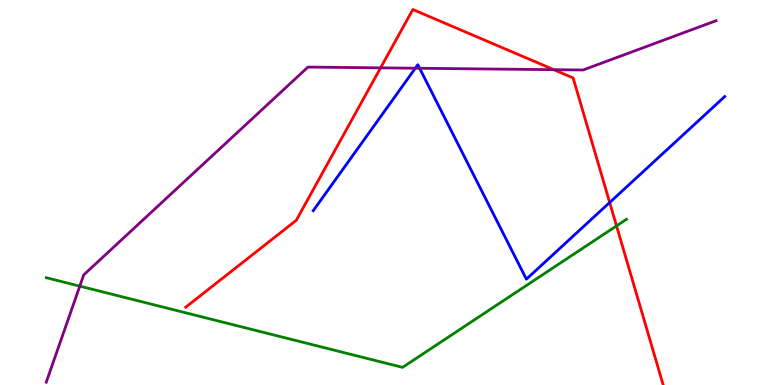[{'lines': ['blue', 'red'], 'intersections': [{'x': 7.87, 'y': 4.74}]}, {'lines': ['green', 'red'], 'intersections': [{'x': 7.96, 'y': 4.13}]}, {'lines': ['purple', 'red'], 'intersections': [{'x': 4.91, 'y': 8.24}, {'x': 7.15, 'y': 8.19}]}, {'lines': ['blue', 'green'], 'intersections': []}, {'lines': ['blue', 'purple'], 'intersections': [{'x': 5.36, 'y': 8.23}, {'x': 5.41, 'y': 8.23}]}, {'lines': ['green', 'purple'], 'intersections': [{'x': 1.03, 'y': 2.57}]}]